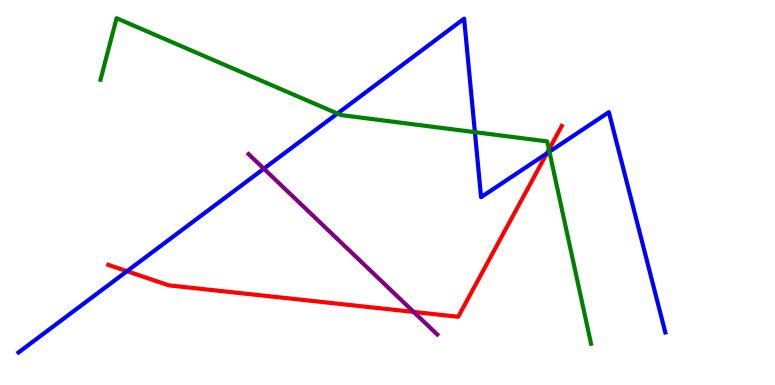[{'lines': ['blue', 'red'], 'intersections': [{'x': 1.64, 'y': 2.96}, {'x': 7.06, 'y': 6.02}]}, {'lines': ['green', 'red'], 'intersections': [{'x': 7.08, 'y': 6.12}]}, {'lines': ['purple', 'red'], 'intersections': [{'x': 5.34, 'y': 1.9}]}, {'lines': ['blue', 'green'], 'intersections': [{'x': 4.35, 'y': 7.05}, {'x': 6.13, 'y': 6.57}, {'x': 7.09, 'y': 6.06}]}, {'lines': ['blue', 'purple'], 'intersections': [{'x': 3.4, 'y': 5.62}]}, {'lines': ['green', 'purple'], 'intersections': []}]